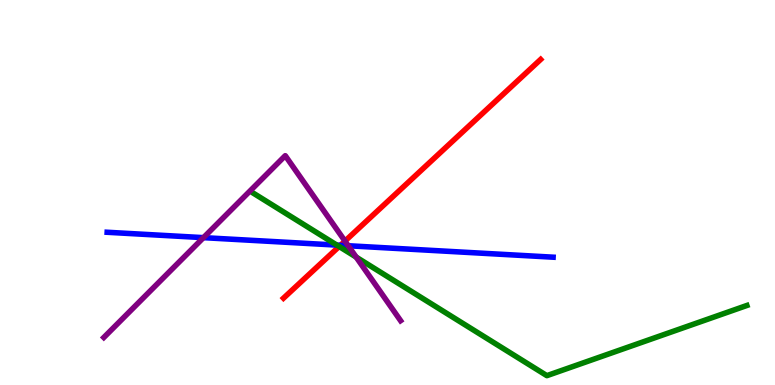[{'lines': ['blue', 'red'], 'intersections': [{'x': 4.39, 'y': 3.63}]}, {'lines': ['green', 'red'], 'intersections': [{'x': 4.38, 'y': 3.6}]}, {'lines': ['purple', 'red'], 'intersections': [{'x': 4.45, 'y': 3.74}]}, {'lines': ['blue', 'green'], 'intersections': [{'x': 4.35, 'y': 3.63}]}, {'lines': ['blue', 'purple'], 'intersections': [{'x': 2.63, 'y': 3.83}, {'x': 4.49, 'y': 3.62}]}, {'lines': ['green', 'purple'], 'intersections': [{'x': 4.6, 'y': 3.32}]}]